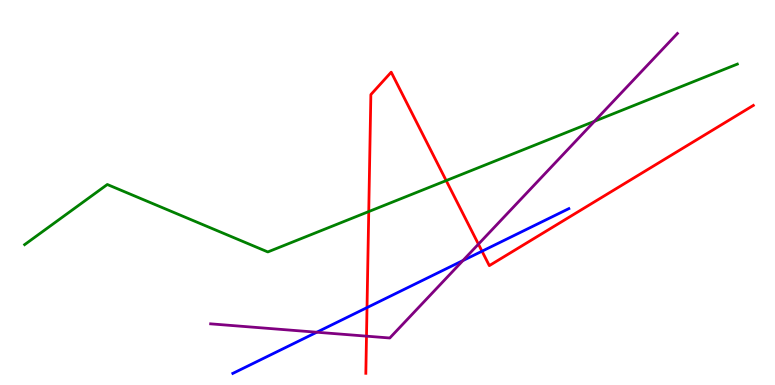[{'lines': ['blue', 'red'], 'intersections': [{'x': 4.74, 'y': 2.01}, {'x': 6.22, 'y': 3.48}]}, {'lines': ['green', 'red'], 'intersections': [{'x': 4.76, 'y': 4.5}, {'x': 5.76, 'y': 5.31}]}, {'lines': ['purple', 'red'], 'intersections': [{'x': 4.73, 'y': 1.27}, {'x': 6.17, 'y': 3.66}]}, {'lines': ['blue', 'green'], 'intersections': []}, {'lines': ['blue', 'purple'], 'intersections': [{'x': 4.09, 'y': 1.37}, {'x': 5.97, 'y': 3.23}]}, {'lines': ['green', 'purple'], 'intersections': [{'x': 7.67, 'y': 6.85}]}]